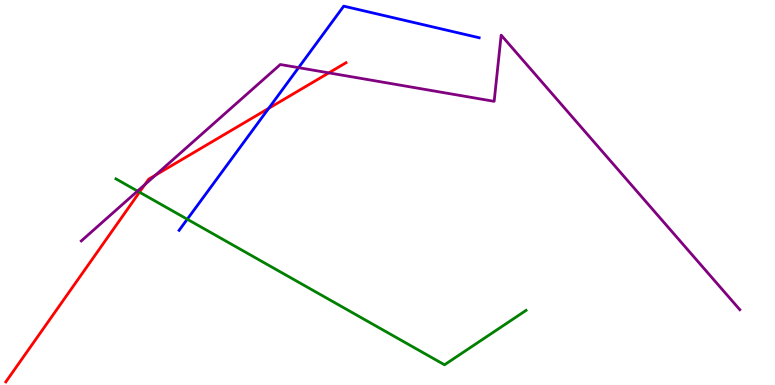[{'lines': ['blue', 'red'], 'intersections': [{'x': 3.47, 'y': 7.19}]}, {'lines': ['green', 'red'], 'intersections': [{'x': 1.8, 'y': 5.01}]}, {'lines': ['purple', 'red'], 'intersections': [{'x': 1.87, 'y': 5.21}, {'x': 2.01, 'y': 5.45}, {'x': 4.24, 'y': 8.11}]}, {'lines': ['blue', 'green'], 'intersections': [{'x': 2.42, 'y': 4.31}]}, {'lines': ['blue', 'purple'], 'intersections': [{'x': 3.85, 'y': 8.24}]}, {'lines': ['green', 'purple'], 'intersections': [{'x': 1.77, 'y': 5.04}]}]